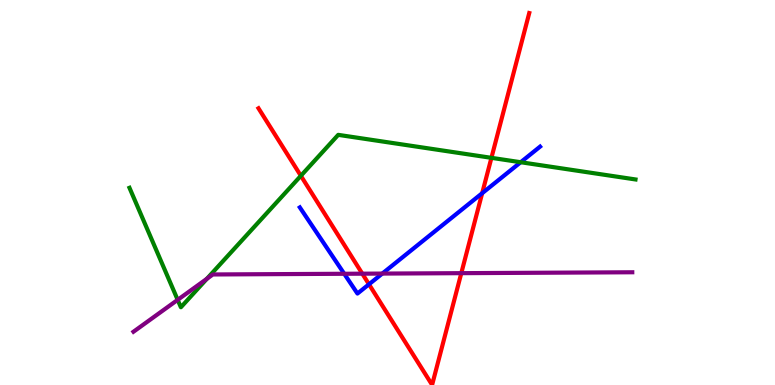[{'lines': ['blue', 'red'], 'intersections': [{'x': 4.76, 'y': 2.62}, {'x': 6.22, 'y': 4.98}]}, {'lines': ['green', 'red'], 'intersections': [{'x': 3.88, 'y': 5.43}, {'x': 6.34, 'y': 5.9}]}, {'lines': ['purple', 'red'], 'intersections': [{'x': 4.67, 'y': 2.89}, {'x': 5.95, 'y': 2.9}]}, {'lines': ['blue', 'green'], 'intersections': [{'x': 6.72, 'y': 5.79}]}, {'lines': ['blue', 'purple'], 'intersections': [{'x': 4.44, 'y': 2.89}, {'x': 4.93, 'y': 2.89}]}, {'lines': ['green', 'purple'], 'intersections': [{'x': 2.29, 'y': 2.21}, {'x': 2.67, 'y': 2.76}]}]